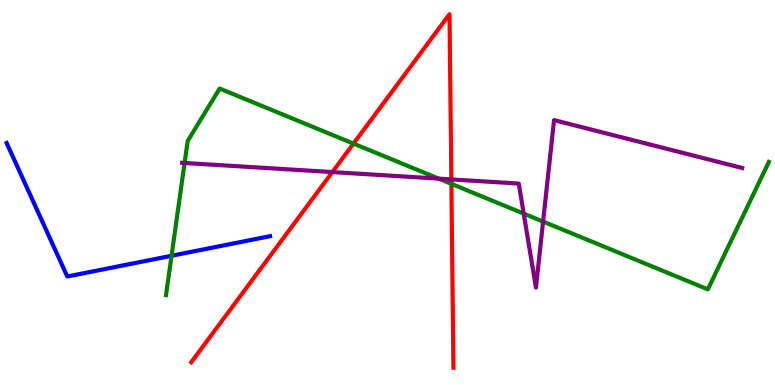[{'lines': ['blue', 'red'], 'intersections': []}, {'lines': ['green', 'red'], 'intersections': [{'x': 4.56, 'y': 6.27}, {'x': 5.82, 'y': 5.22}]}, {'lines': ['purple', 'red'], 'intersections': [{'x': 4.29, 'y': 5.53}, {'x': 5.82, 'y': 5.34}]}, {'lines': ['blue', 'green'], 'intersections': [{'x': 2.21, 'y': 3.36}]}, {'lines': ['blue', 'purple'], 'intersections': []}, {'lines': ['green', 'purple'], 'intersections': [{'x': 2.38, 'y': 5.77}, {'x': 5.66, 'y': 5.36}, {'x': 6.76, 'y': 4.45}, {'x': 7.01, 'y': 4.24}]}]